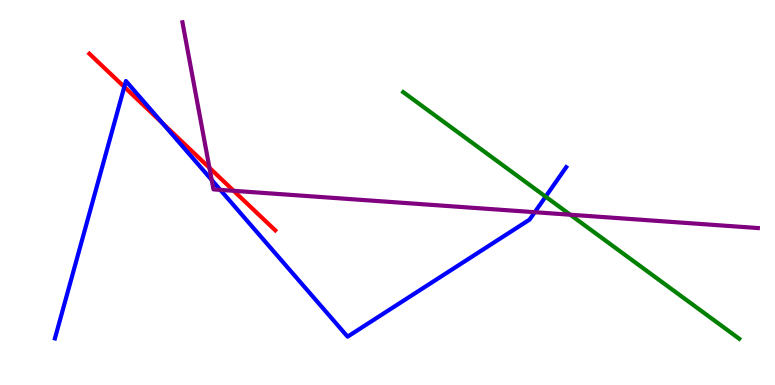[{'lines': ['blue', 'red'], 'intersections': [{'x': 1.6, 'y': 7.74}, {'x': 2.1, 'y': 6.8}]}, {'lines': ['green', 'red'], 'intersections': []}, {'lines': ['purple', 'red'], 'intersections': [{'x': 2.7, 'y': 5.64}, {'x': 3.02, 'y': 5.04}]}, {'lines': ['blue', 'green'], 'intersections': [{'x': 7.04, 'y': 4.89}]}, {'lines': ['blue', 'purple'], 'intersections': [{'x': 2.73, 'y': 5.33}, {'x': 2.84, 'y': 5.07}, {'x': 6.9, 'y': 4.49}]}, {'lines': ['green', 'purple'], 'intersections': [{'x': 7.36, 'y': 4.42}]}]